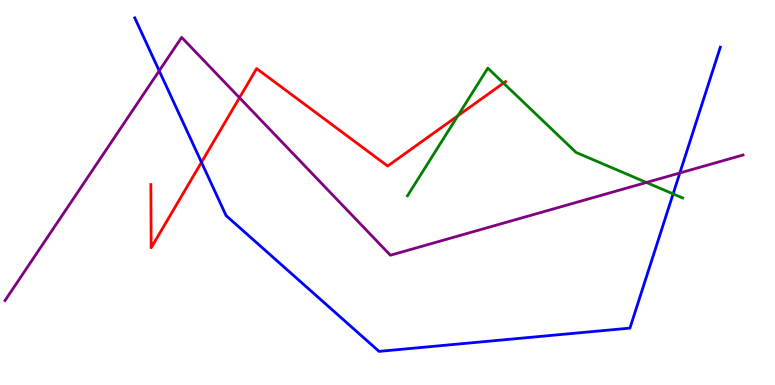[{'lines': ['blue', 'red'], 'intersections': [{'x': 2.6, 'y': 5.78}]}, {'lines': ['green', 'red'], 'intersections': [{'x': 5.91, 'y': 6.99}, {'x': 6.5, 'y': 7.84}]}, {'lines': ['purple', 'red'], 'intersections': [{'x': 3.09, 'y': 7.46}]}, {'lines': ['blue', 'green'], 'intersections': [{'x': 8.69, 'y': 4.96}]}, {'lines': ['blue', 'purple'], 'intersections': [{'x': 2.05, 'y': 8.16}, {'x': 8.77, 'y': 5.51}]}, {'lines': ['green', 'purple'], 'intersections': [{'x': 8.34, 'y': 5.26}]}]